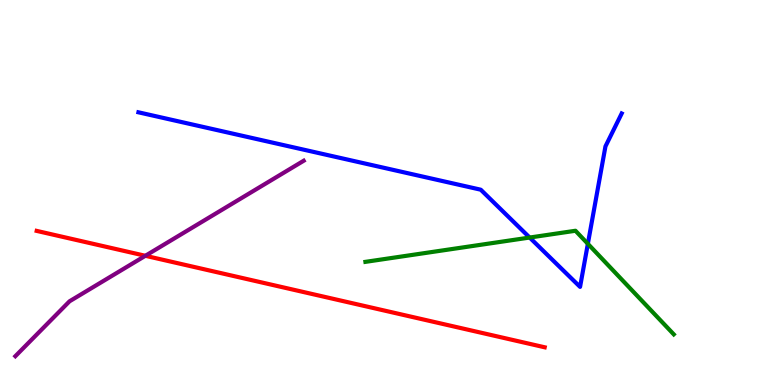[{'lines': ['blue', 'red'], 'intersections': []}, {'lines': ['green', 'red'], 'intersections': []}, {'lines': ['purple', 'red'], 'intersections': [{'x': 1.88, 'y': 3.36}]}, {'lines': ['blue', 'green'], 'intersections': [{'x': 6.83, 'y': 3.83}, {'x': 7.59, 'y': 3.67}]}, {'lines': ['blue', 'purple'], 'intersections': []}, {'lines': ['green', 'purple'], 'intersections': []}]